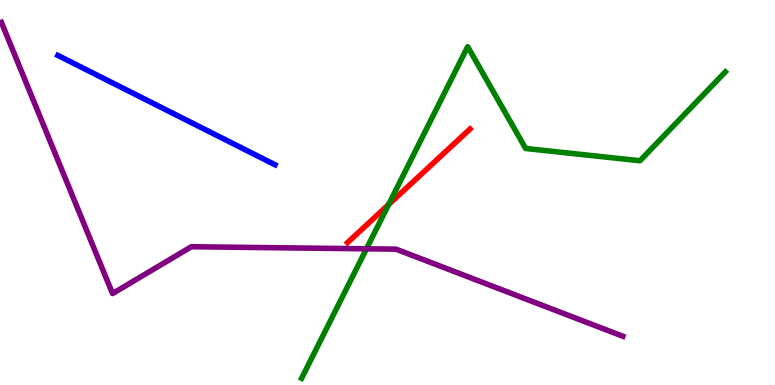[{'lines': ['blue', 'red'], 'intersections': []}, {'lines': ['green', 'red'], 'intersections': [{'x': 5.01, 'y': 4.69}]}, {'lines': ['purple', 'red'], 'intersections': []}, {'lines': ['blue', 'green'], 'intersections': []}, {'lines': ['blue', 'purple'], 'intersections': []}, {'lines': ['green', 'purple'], 'intersections': [{'x': 4.73, 'y': 3.54}]}]